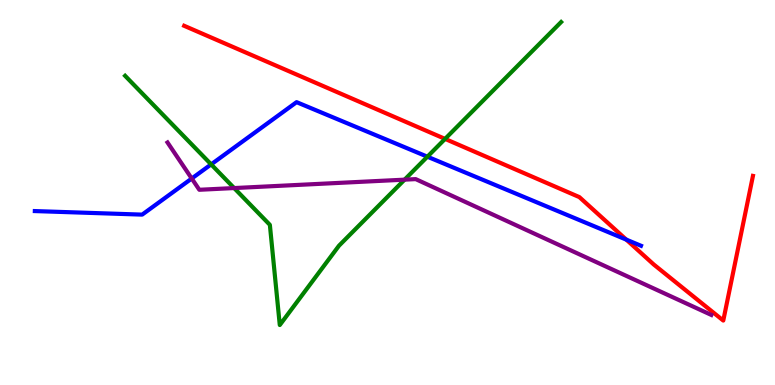[{'lines': ['blue', 'red'], 'intersections': [{'x': 8.08, 'y': 3.78}]}, {'lines': ['green', 'red'], 'intersections': [{'x': 5.74, 'y': 6.39}]}, {'lines': ['purple', 'red'], 'intersections': []}, {'lines': ['blue', 'green'], 'intersections': [{'x': 2.72, 'y': 5.73}, {'x': 5.51, 'y': 5.93}]}, {'lines': ['blue', 'purple'], 'intersections': [{'x': 2.47, 'y': 5.36}]}, {'lines': ['green', 'purple'], 'intersections': [{'x': 3.02, 'y': 5.12}, {'x': 5.22, 'y': 5.33}]}]